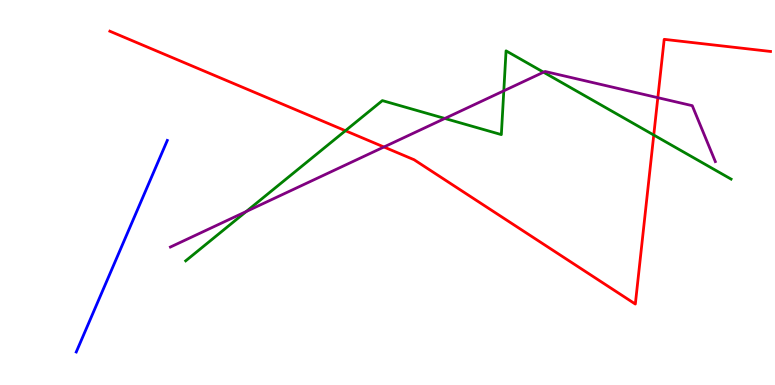[{'lines': ['blue', 'red'], 'intersections': []}, {'lines': ['green', 'red'], 'intersections': [{'x': 4.46, 'y': 6.6}, {'x': 8.44, 'y': 6.49}]}, {'lines': ['purple', 'red'], 'intersections': [{'x': 4.95, 'y': 6.18}, {'x': 8.49, 'y': 7.46}]}, {'lines': ['blue', 'green'], 'intersections': []}, {'lines': ['blue', 'purple'], 'intersections': []}, {'lines': ['green', 'purple'], 'intersections': [{'x': 3.18, 'y': 4.51}, {'x': 5.74, 'y': 6.92}, {'x': 6.5, 'y': 7.64}, {'x': 7.01, 'y': 8.12}]}]